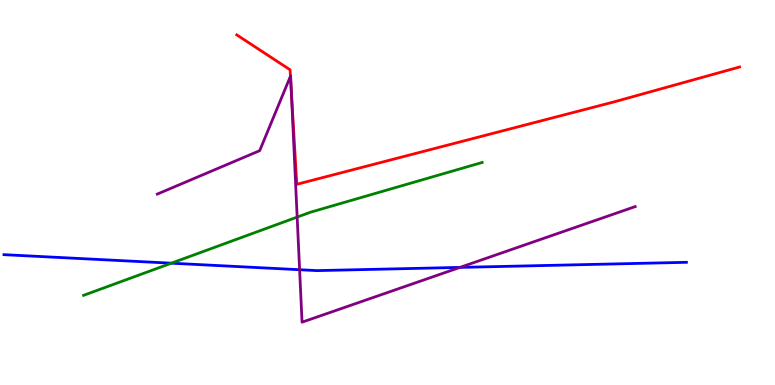[{'lines': ['blue', 'red'], 'intersections': []}, {'lines': ['green', 'red'], 'intersections': []}, {'lines': ['purple', 'red'], 'intersections': [{'x': 3.75, 'y': 8.02}, {'x': 3.76, 'y': 7.67}]}, {'lines': ['blue', 'green'], 'intersections': [{'x': 2.21, 'y': 3.16}]}, {'lines': ['blue', 'purple'], 'intersections': [{'x': 3.87, 'y': 2.99}, {'x': 5.94, 'y': 3.05}]}, {'lines': ['green', 'purple'], 'intersections': [{'x': 3.83, 'y': 4.36}]}]